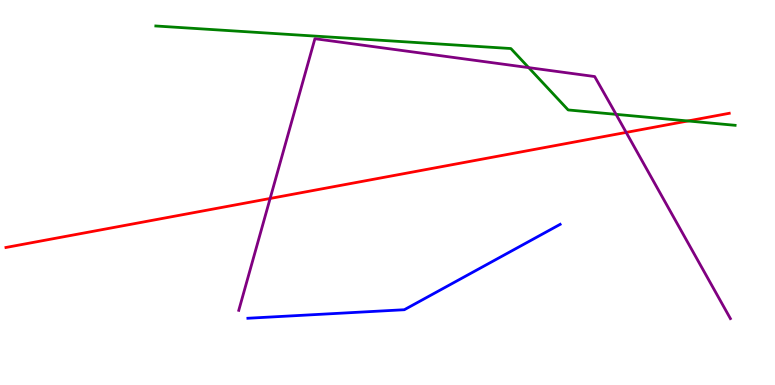[{'lines': ['blue', 'red'], 'intersections': []}, {'lines': ['green', 'red'], 'intersections': [{'x': 8.88, 'y': 6.86}]}, {'lines': ['purple', 'red'], 'intersections': [{'x': 3.49, 'y': 4.84}, {'x': 8.08, 'y': 6.56}]}, {'lines': ['blue', 'green'], 'intersections': []}, {'lines': ['blue', 'purple'], 'intersections': []}, {'lines': ['green', 'purple'], 'intersections': [{'x': 6.82, 'y': 8.24}, {'x': 7.95, 'y': 7.03}]}]